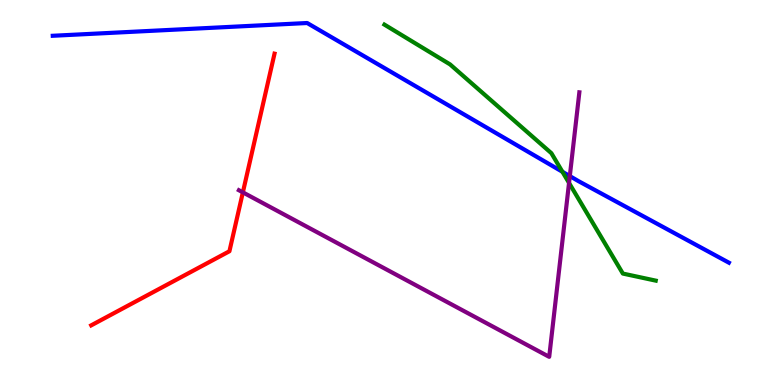[{'lines': ['blue', 'red'], 'intersections': []}, {'lines': ['green', 'red'], 'intersections': []}, {'lines': ['purple', 'red'], 'intersections': [{'x': 3.13, 'y': 5.0}]}, {'lines': ['blue', 'green'], 'intersections': [{'x': 7.26, 'y': 5.54}]}, {'lines': ['blue', 'purple'], 'intersections': [{'x': 7.35, 'y': 5.43}]}, {'lines': ['green', 'purple'], 'intersections': [{'x': 7.34, 'y': 5.25}]}]